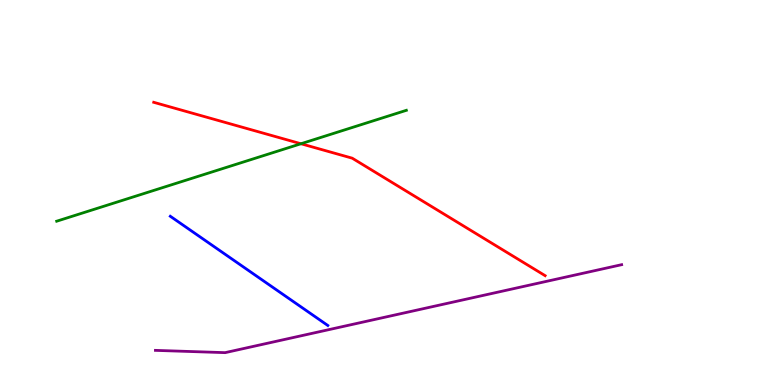[{'lines': ['blue', 'red'], 'intersections': []}, {'lines': ['green', 'red'], 'intersections': [{'x': 3.88, 'y': 6.27}]}, {'lines': ['purple', 'red'], 'intersections': []}, {'lines': ['blue', 'green'], 'intersections': []}, {'lines': ['blue', 'purple'], 'intersections': []}, {'lines': ['green', 'purple'], 'intersections': []}]